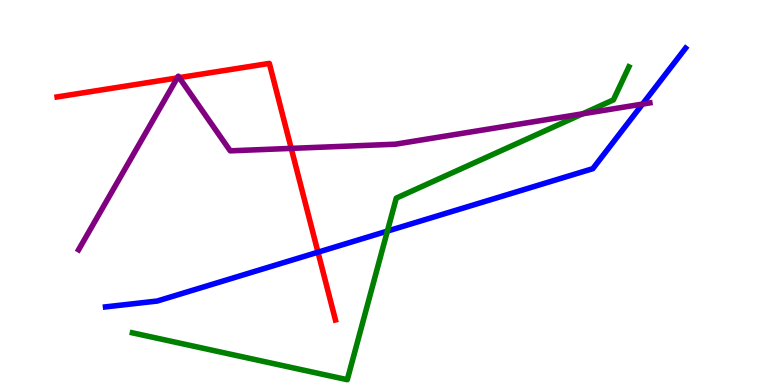[{'lines': ['blue', 'red'], 'intersections': [{'x': 4.1, 'y': 3.45}]}, {'lines': ['green', 'red'], 'intersections': []}, {'lines': ['purple', 'red'], 'intersections': [{'x': 2.29, 'y': 7.98}, {'x': 2.31, 'y': 7.98}, {'x': 3.76, 'y': 6.15}]}, {'lines': ['blue', 'green'], 'intersections': [{'x': 5.0, 'y': 4.0}]}, {'lines': ['blue', 'purple'], 'intersections': [{'x': 8.29, 'y': 7.3}]}, {'lines': ['green', 'purple'], 'intersections': [{'x': 7.52, 'y': 7.04}]}]